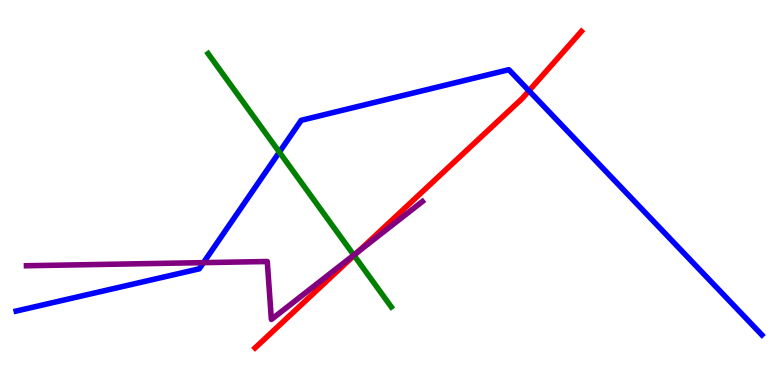[{'lines': ['blue', 'red'], 'intersections': [{'x': 6.83, 'y': 7.64}]}, {'lines': ['green', 'red'], 'intersections': [{'x': 4.57, 'y': 3.36}]}, {'lines': ['purple', 'red'], 'intersections': [{'x': 4.62, 'y': 3.46}]}, {'lines': ['blue', 'green'], 'intersections': [{'x': 3.6, 'y': 6.05}]}, {'lines': ['blue', 'purple'], 'intersections': [{'x': 2.63, 'y': 3.18}]}, {'lines': ['green', 'purple'], 'intersections': [{'x': 4.57, 'y': 3.37}]}]